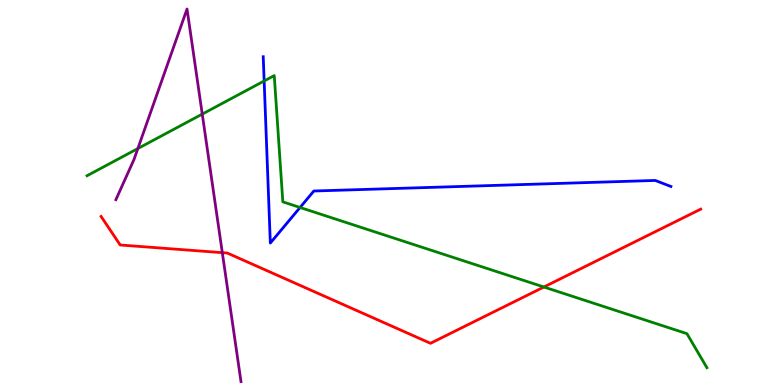[{'lines': ['blue', 'red'], 'intersections': []}, {'lines': ['green', 'red'], 'intersections': [{'x': 7.02, 'y': 2.55}]}, {'lines': ['purple', 'red'], 'intersections': [{'x': 2.87, 'y': 3.44}]}, {'lines': ['blue', 'green'], 'intersections': [{'x': 3.41, 'y': 7.9}, {'x': 3.87, 'y': 4.61}]}, {'lines': ['blue', 'purple'], 'intersections': []}, {'lines': ['green', 'purple'], 'intersections': [{'x': 1.78, 'y': 6.14}, {'x': 2.61, 'y': 7.04}]}]